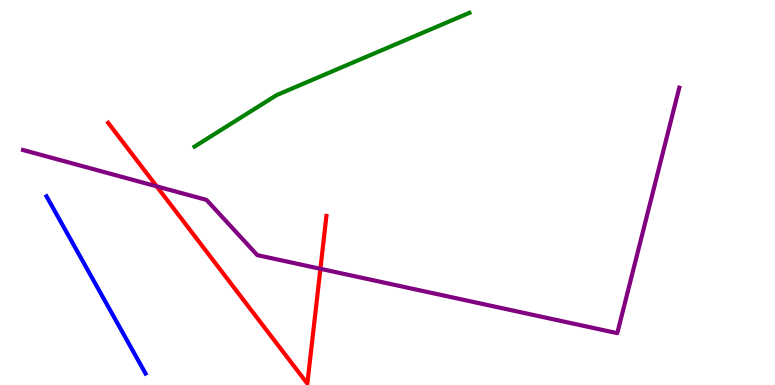[{'lines': ['blue', 'red'], 'intersections': []}, {'lines': ['green', 'red'], 'intersections': []}, {'lines': ['purple', 'red'], 'intersections': [{'x': 2.02, 'y': 5.16}, {'x': 4.13, 'y': 3.02}]}, {'lines': ['blue', 'green'], 'intersections': []}, {'lines': ['blue', 'purple'], 'intersections': []}, {'lines': ['green', 'purple'], 'intersections': []}]